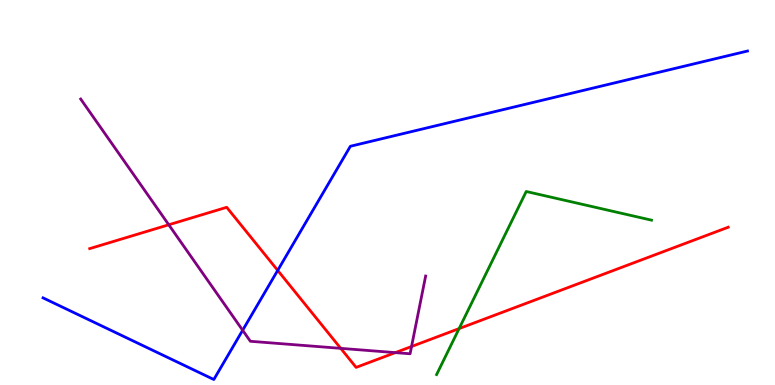[{'lines': ['blue', 'red'], 'intersections': [{'x': 3.58, 'y': 2.98}]}, {'lines': ['green', 'red'], 'intersections': [{'x': 5.92, 'y': 1.47}]}, {'lines': ['purple', 'red'], 'intersections': [{'x': 2.18, 'y': 4.16}, {'x': 4.4, 'y': 0.952}, {'x': 5.1, 'y': 0.841}, {'x': 5.31, 'y': 1.0}]}, {'lines': ['blue', 'green'], 'intersections': []}, {'lines': ['blue', 'purple'], 'intersections': [{'x': 3.13, 'y': 1.42}]}, {'lines': ['green', 'purple'], 'intersections': []}]